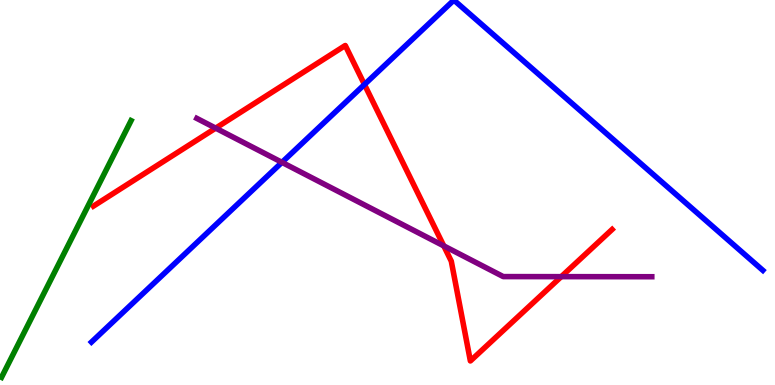[{'lines': ['blue', 'red'], 'intersections': [{'x': 4.7, 'y': 7.8}]}, {'lines': ['green', 'red'], 'intersections': []}, {'lines': ['purple', 'red'], 'intersections': [{'x': 2.78, 'y': 6.67}, {'x': 5.73, 'y': 3.61}, {'x': 7.24, 'y': 2.81}]}, {'lines': ['blue', 'green'], 'intersections': []}, {'lines': ['blue', 'purple'], 'intersections': [{'x': 3.64, 'y': 5.78}]}, {'lines': ['green', 'purple'], 'intersections': []}]